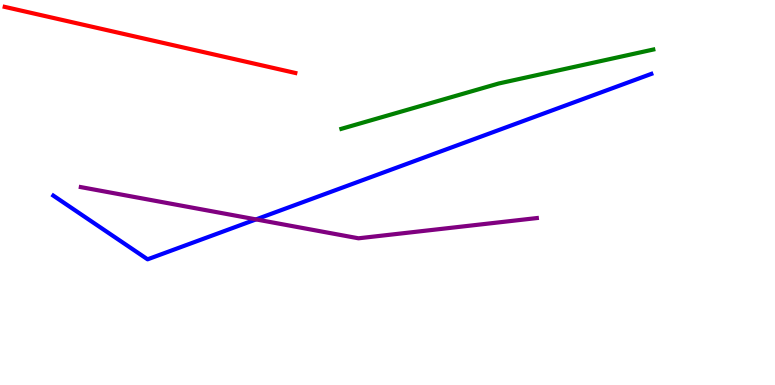[{'lines': ['blue', 'red'], 'intersections': []}, {'lines': ['green', 'red'], 'intersections': []}, {'lines': ['purple', 'red'], 'intersections': []}, {'lines': ['blue', 'green'], 'intersections': []}, {'lines': ['blue', 'purple'], 'intersections': [{'x': 3.3, 'y': 4.3}]}, {'lines': ['green', 'purple'], 'intersections': []}]